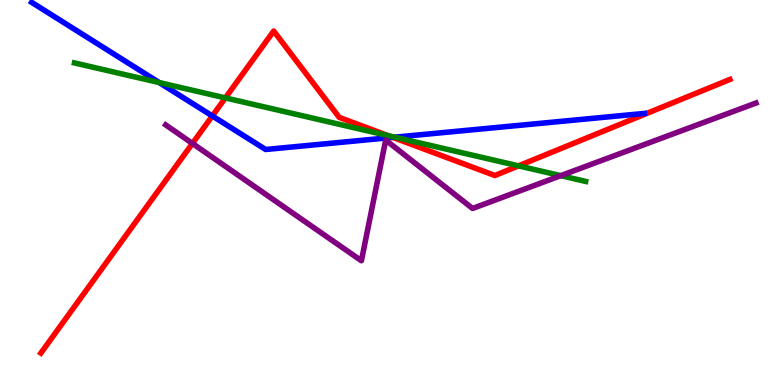[{'lines': ['blue', 'red'], 'intersections': [{'x': 2.74, 'y': 6.99}, {'x': 5.07, 'y': 6.43}]}, {'lines': ['green', 'red'], 'intersections': [{'x': 2.91, 'y': 7.46}, {'x': 5.01, 'y': 6.48}, {'x': 6.69, 'y': 5.69}]}, {'lines': ['purple', 'red'], 'intersections': [{'x': 2.48, 'y': 6.27}]}, {'lines': ['blue', 'green'], 'intersections': [{'x': 2.05, 'y': 7.86}, {'x': 5.09, 'y': 6.44}]}, {'lines': ['blue', 'purple'], 'intersections': []}, {'lines': ['green', 'purple'], 'intersections': [{'x': 7.24, 'y': 5.44}]}]